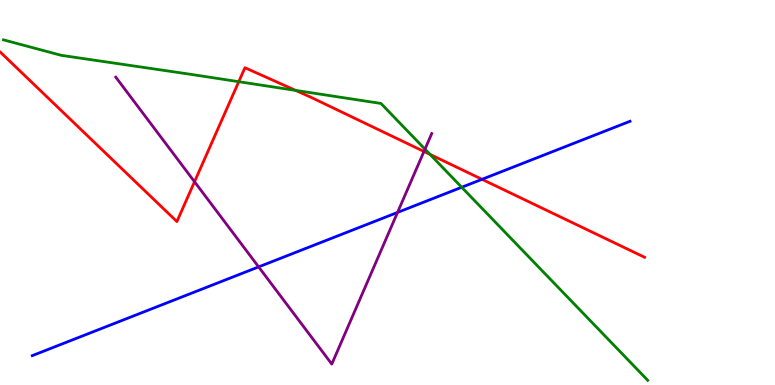[{'lines': ['blue', 'red'], 'intersections': [{'x': 6.22, 'y': 5.34}]}, {'lines': ['green', 'red'], 'intersections': [{'x': 3.08, 'y': 7.88}, {'x': 3.81, 'y': 7.65}, {'x': 5.55, 'y': 5.99}]}, {'lines': ['purple', 'red'], 'intersections': [{'x': 2.51, 'y': 5.28}, {'x': 5.47, 'y': 6.07}]}, {'lines': ['blue', 'green'], 'intersections': [{'x': 5.96, 'y': 5.14}]}, {'lines': ['blue', 'purple'], 'intersections': [{'x': 3.34, 'y': 3.07}, {'x': 5.13, 'y': 4.48}]}, {'lines': ['green', 'purple'], 'intersections': [{'x': 5.48, 'y': 6.13}]}]